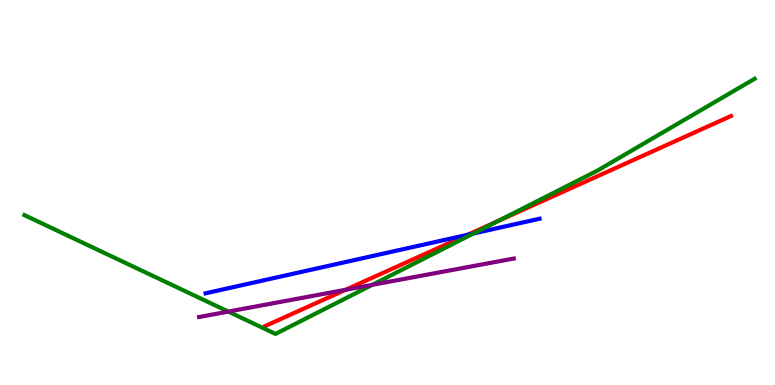[{'lines': ['blue', 'red'], 'intersections': [{'x': 6.03, 'y': 3.9}]}, {'lines': ['green', 'red'], 'intersections': [{'x': 6.42, 'y': 4.26}]}, {'lines': ['purple', 'red'], 'intersections': [{'x': 4.46, 'y': 2.47}]}, {'lines': ['blue', 'green'], 'intersections': [{'x': 6.11, 'y': 3.94}]}, {'lines': ['blue', 'purple'], 'intersections': []}, {'lines': ['green', 'purple'], 'intersections': [{'x': 2.95, 'y': 1.91}, {'x': 4.8, 'y': 2.6}]}]